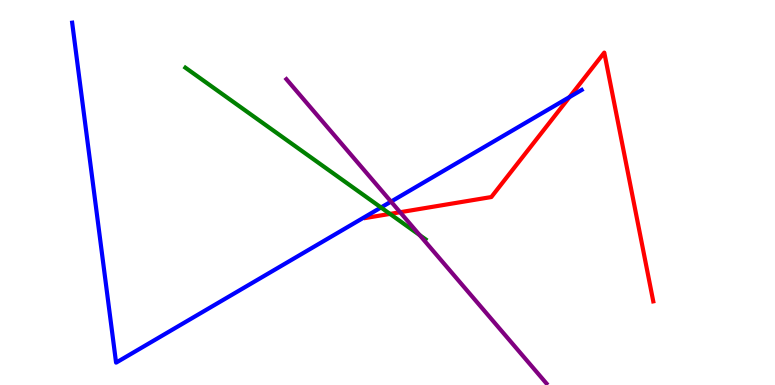[{'lines': ['blue', 'red'], 'intersections': [{'x': 7.35, 'y': 7.48}]}, {'lines': ['green', 'red'], 'intersections': [{'x': 5.03, 'y': 4.44}]}, {'lines': ['purple', 'red'], 'intersections': [{'x': 5.16, 'y': 4.49}]}, {'lines': ['blue', 'green'], 'intersections': [{'x': 4.92, 'y': 4.61}]}, {'lines': ['blue', 'purple'], 'intersections': [{'x': 5.05, 'y': 4.76}]}, {'lines': ['green', 'purple'], 'intersections': [{'x': 5.41, 'y': 3.89}]}]